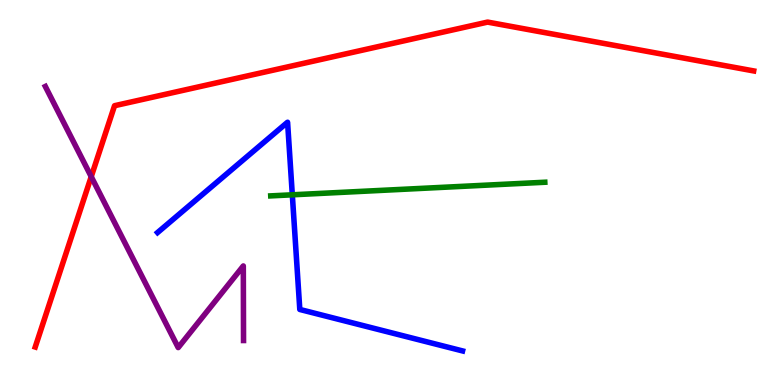[{'lines': ['blue', 'red'], 'intersections': []}, {'lines': ['green', 'red'], 'intersections': []}, {'lines': ['purple', 'red'], 'intersections': [{'x': 1.18, 'y': 5.41}]}, {'lines': ['blue', 'green'], 'intersections': [{'x': 3.77, 'y': 4.94}]}, {'lines': ['blue', 'purple'], 'intersections': []}, {'lines': ['green', 'purple'], 'intersections': []}]